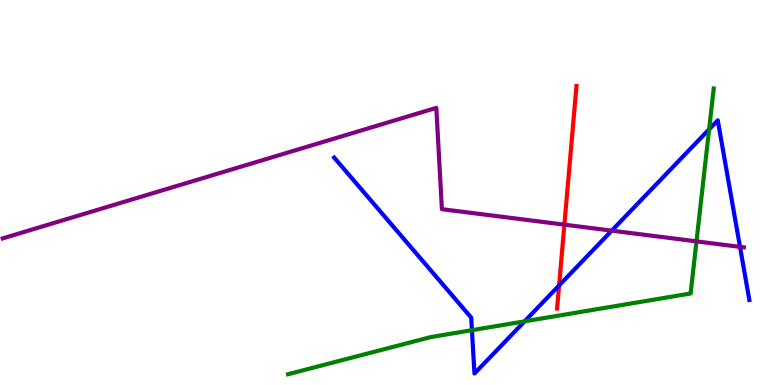[{'lines': ['blue', 'red'], 'intersections': [{'x': 7.21, 'y': 2.59}]}, {'lines': ['green', 'red'], 'intersections': []}, {'lines': ['purple', 'red'], 'intersections': [{'x': 7.28, 'y': 4.16}]}, {'lines': ['blue', 'green'], 'intersections': [{'x': 6.09, 'y': 1.42}, {'x': 6.77, 'y': 1.65}, {'x': 9.15, 'y': 6.64}]}, {'lines': ['blue', 'purple'], 'intersections': [{'x': 7.89, 'y': 4.01}, {'x': 9.55, 'y': 3.59}]}, {'lines': ['green', 'purple'], 'intersections': [{'x': 8.99, 'y': 3.73}]}]